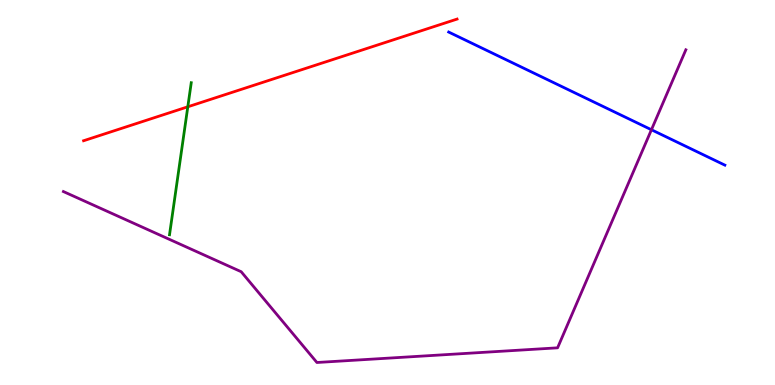[{'lines': ['blue', 'red'], 'intersections': []}, {'lines': ['green', 'red'], 'intersections': [{'x': 2.42, 'y': 7.23}]}, {'lines': ['purple', 'red'], 'intersections': []}, {'lines': ['blue', 'green'], 'intersections': []}, {'lines': ['blue', 'purple'], 'intersections': [{'x': 8.41, 'y': 6.63}]}, {'lines': ['green', 'purple'], 'intersections': []}]